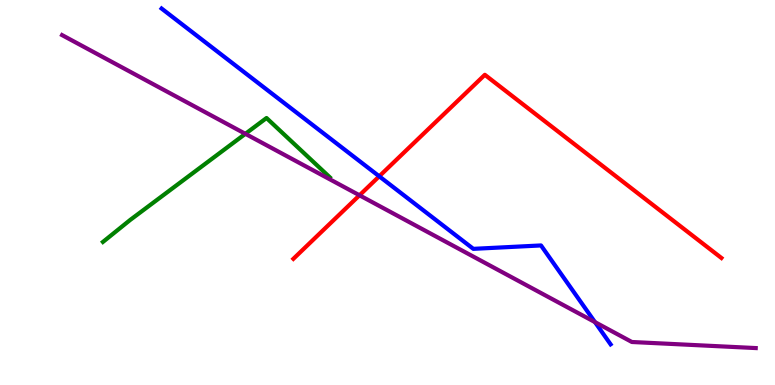[{'lines': ['blue', 'red'], 'intersections': [{'x': 4.89, 'y': 5.42}]}, {'lines': ['green', 'red'], 'intersections': []}, {'lines': ['purple', 'red'], 'intersections': [{'x': 4.64, 'y': 4.93}]}, {'lines': ['blue', 'green'], 'intersections': []}, {'lines': ['blue', 'purple'], 'intersections': [{'x': 7.68, 'y': 1.63}]}, {'lines': ['green', 'purple'], 'intersections': [{'x': 3.17, 'y': 6.52}]}]